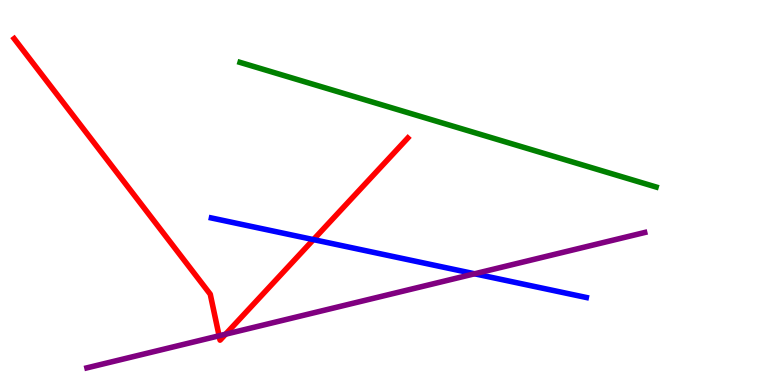[{'lines': ['blue', 'red'], 'intersections': [{'x': 4.04, 'y': 3.78}]}, {'lines': ['green', 'red'], 'intersections': []}, {'lines': ['purple', 'red'], 'intersections': [{'x': 2.83, 'y': 1.28}, {'x': 2.91, 'y': 1.32}]}, {'lines': ['blue', 'green'], 'intersections': []}, {'lines': ['blue', 'purple'], 'intersections': [{'x': 6.12, 'y': 2.89}]}, {'lines': ['green', 'purple'], 'intersections': []}]